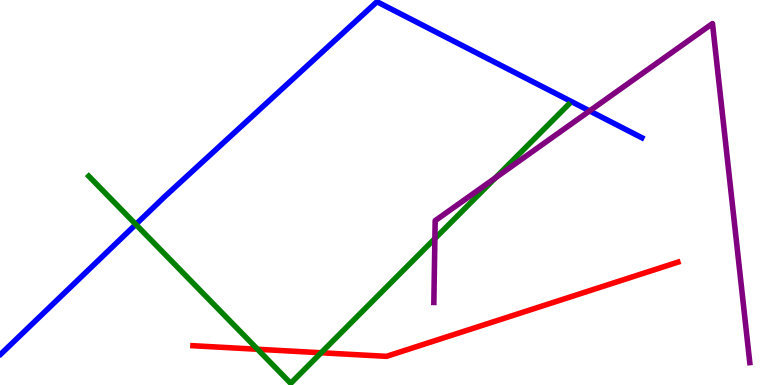[{'lines': ['blue', 'red'], 'intersections': []}, {'lines': ['green', 'red'], 'intersections': [{'x': 3.32, 'y': 0.928}, {'x': 4.14, 'y': 0.837}]}, {'lines': ['purple', 'red'], 'intersections': []}, {'lines': ['blue', 'green'], 'intersections': [{'x': 1.75, 'y': 4.17}]}, {'lines': ['blue', 'purple'], 'intersections': [{'x': 7.61, 'y': 7.12}]}, {'lines': ['green', 'purple'], 'intersections': [{'x': 5.61, 'y': 3.8}, {'x': 6.39, 'y': 5.38}]}]